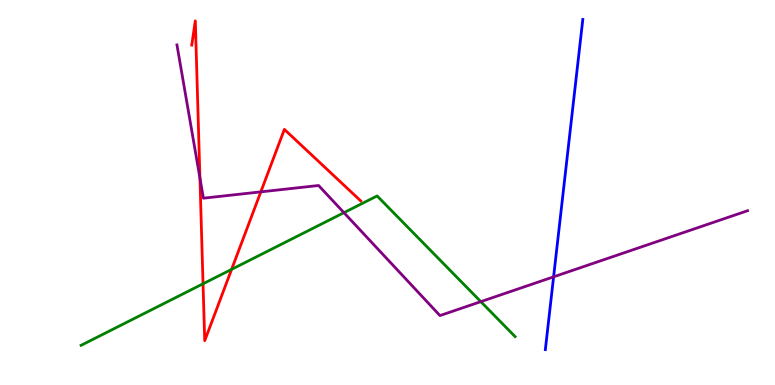[{'lines': ['blue', 'red'], 'intersections': []}, {'lines': ['green', 'red'], 'intersections': [{'x': 2.62, 'y': 2.63}, {'x': 2.99, 'y': 3.0}]}, {'lines': ['purple', 'red'], 'intersections': [{'x': 2.58, 'y': 5.38}, {'x': 3.37, 'y': 5.02}]}, {'lines': ['blue', 'green'], 'intersections': []}, {'lines': ['blue', 'purple'], 'intersections': [{'x': 7.14, 'y': 2.81}]}, {'lines': ['green', 'purple'], 'intersections': [{'x': 4.44, 'y': 4.48}, {'x': 6.2, 'y': 2.17}]}]